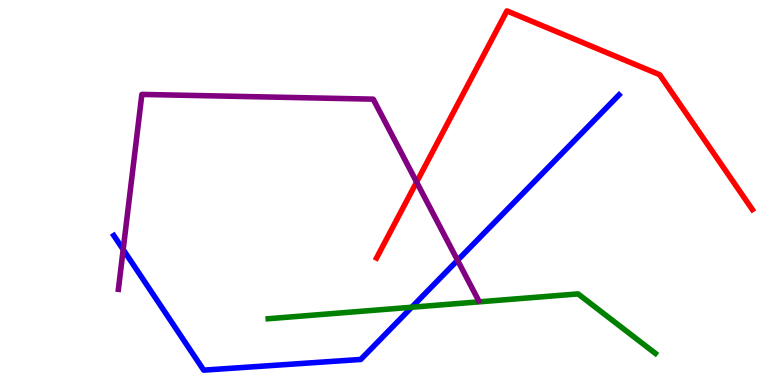[{'lines': ['blue', 'red'], 'intersections': []}, {'lines': ['green', 'red'], 'intersections': []}, {'lines': ['purple', 'red'], 'intersections': [{'x': 5.38, 'y': 5.27}]}, {'lines': ['blue', 'green'], 'intersections': [{'x': 5.31, 'y': 2.02}]}, {'lines': ['blue', 'purple'], 'intersections': [{'x': 1.59, 'y': 3.52}, {'x': 5.9, 'y': 3.24}]}, {'lines': ['green', 'purple'], 'intersections': []}]